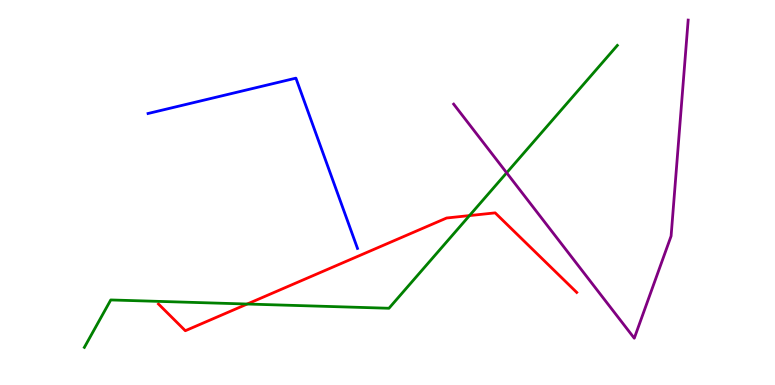[{'lines': ['blue', 'red'], 'intersections': []}, {'lines': ['green', 'red'], 'intersections': [{'x': 3.19, 'y': 2.1}, {'x': 6.06, 'y': 4.4}]}, {'lines': ['purple', 'red'], 'intersections': []}, {'lines': ['blue', 'green'], 'intersections': []}, {'lines': ['blue', 'purple'], 'intersections': []}, {'lines': ['green', 'purple'], 'intersections': [{'x': 6.54, 'y': 5.51}]}]